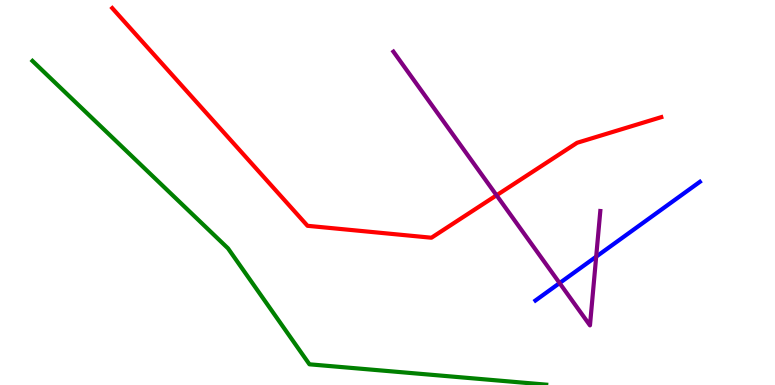[{'lines': ['blue', 'red'], 'intersections': []}, {'lines': ['green', 'red'], 'intersections': []}, {'lines': ['purple', 'red'], 'intersections': [{'x': 6.41, 'y': 4.93}]}, {'lines': ['blue', 'green'], 'intersections': []}, {'lines': ['blue', 'purple'], 'intersections': [{'x': 7.22, 'y': 2.65}, {'x': 7.69, 'y': 3.33}]}, {'lines': ['green', 'purple'], 'intersections': []}]